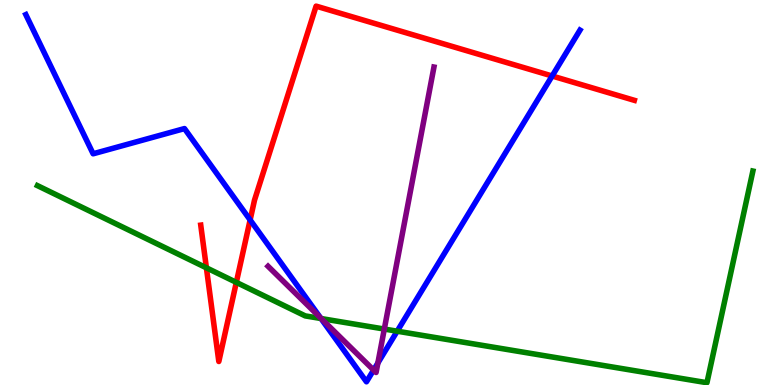[{'lines': ['blue', 'red'], 'intersections': [{'x': 3.23, 'y': 4.29}, {'x': 7.12, 'y': 8.03}]}, {'lines': ['green', 'red'], 'intersections': [{'x': 2.66, 'y': 3.04}, {'x': 3.05, 'y': 2.67}]}, {'lines': ['purple', 'red'], 'intersections': []}, {'lines': ['blue', 'green'], 'intersections': [{'x': 4.14, 'y': 1.73}, {'x': 5.12, 'y': 1.4}]}, {'lines': ['blue', 'purple'], 'intersections': [{'x': 4.14, 'y': 1.74}, {'x': 4.82, 'y': 0.388}, {'x': 4.88, 'y': 0.572}]}, {'lines': ['green', 'purple'], 'intersections': [{'x': 4.14, 'y': 1.73}, {'x': 4.96, 'y': 1.45}]}]